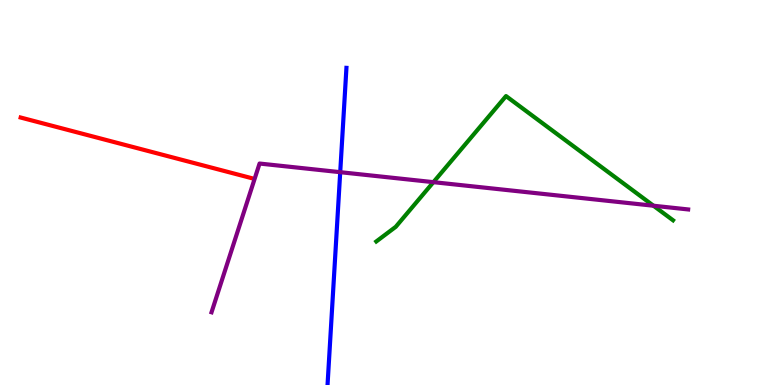[{'lines': ['blue', 'red'], 'intersections': []}, {'lines': ['green', 'red'], 'intersections': []}, {'lines': ['purple', 'red'], 'intersections': []}, {'lines': ['blue', 'green'], 'intersections': []}, {'lines': ['blue', 'purple'], 'intersections': [{'x': 4.39, 'y': 5.53}]}, {'lines': ['green', 'purple'], 'intersections': [{'x': 5.59, 'y': 5.27}, {'x': 8.43, 'y': 4.66}]}]